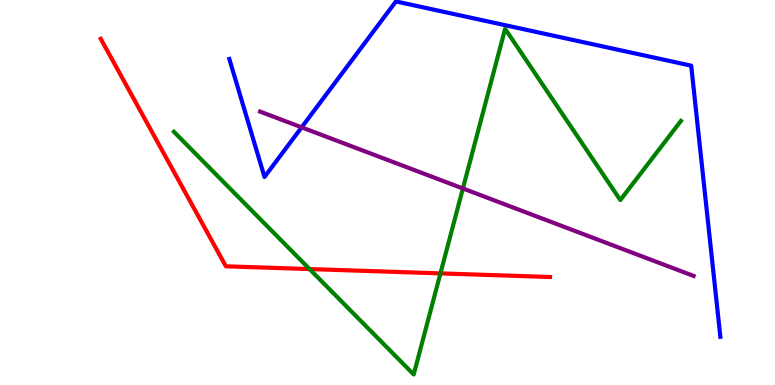[{'lines': ['blue', 'red'], 'intersections': []}, {'lines': ['green', 'red'], 'intersections': [{'x': 3.99, 'y': 3.01}, {'x': 5.68, 'y': 2.9}]}, {'lines': ['purple', 'red'], 'intersections': []}, {'lines': ['blue', 'green'], 'intersections': []}, {'lines': ['blue', 'purple'], 'intersections': [{'x': 3.89, 'y': 6.69}]}, {'lines': ['green', 'purple'], 'intersections': [{'x': 5.97, 'y': 5.1}]}]